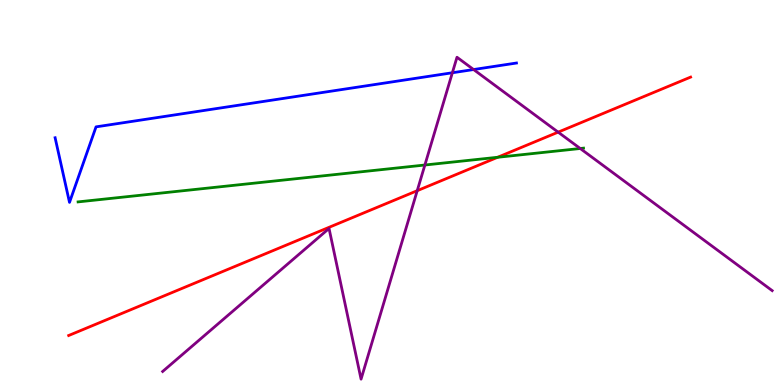[{'lines': ['blue', 'red'], 'intersections': []}, {'lines': ['green', 'red'], 'intersections': [{'x': 6.42, 'y': 5.91}]}, {'lines': ['purple', 'red'], 'intersections': [{'x': 5.38, 'y': 5.05}, {'x': 7.2, 'y': 6.57}]}, {'lines': ['blue', 'green'], 'intersections': []}, {'lines': ['blue', 'purple'], 'intersections': [{'x': 5.84, 'y': 8.11}, {'x': 6.11, 'y': 8.19}]}, {'lines': ['green', 'purple'], 'intersections': [{'x': 5.48, 'y': 5.71}, {'x': 7.49, 'y': 6.14}]}]